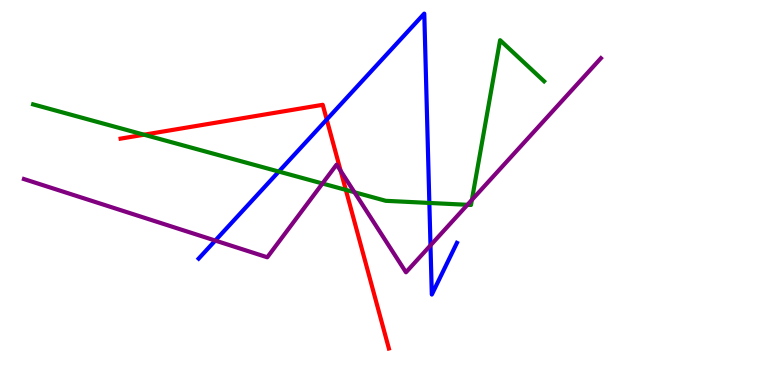[{'lines': ['blue', 'red'], 'intersections': [{'x': 4.22, 'y': 6.9}]}, {'lines': ['green', 'red'], 'intersections': [{'x': 1.86, 'y': 6.5}, {'x': 4.46, 'y': 5.07}]}, {'lines': ['purple', 'red'], 'intersections': [{'x': 4.4, 'y': 5.56}]}, {'lines': ['blue', 'green'], 'intersections': [{'x': 3.6, 'y': 5.54}, {'x': 5.54, 'y': 4.73}]}, {'lines': ['blue', 'purple'], 'intersections': [{'x': 2.78, 'y': 3.75}, {'x': 5.55, 'y': 3.63}]}, {'lines': ['green', 'purple'], 'intersections': [{'x': 4.16, 'y': 5.23}, {'x': 4.57, 'y': 5.01}, {'x': 6.03, 'y': 4.68}, {'x': 6.09, 'y': 4.81}]}]